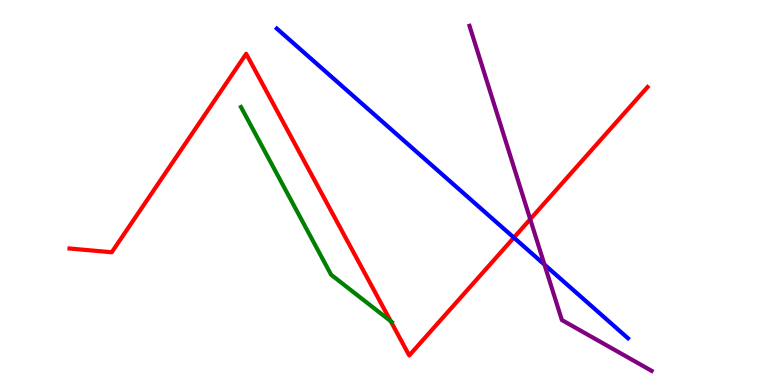[{'lines': ['blue', 'red'], 'intersections': [{'x': 6.63, 'y': 3.83}]}, {'lines': ['green', 'red'], 'intersections': [{'x': 5.04, 'y': 1.66}]}, {'lines': ['purple', 'red'], 'intersections': [{'x': 6.84, 'y': 4.31}]}, {'lines': ['blue', 'green'], 'intersections': []}, {'lines': ['blue', 'purple'], 'intersections': [{'x': 7.03, 'y': 3.13}]}, {'lines': ['green', 'purple'], 'intersections': []}]